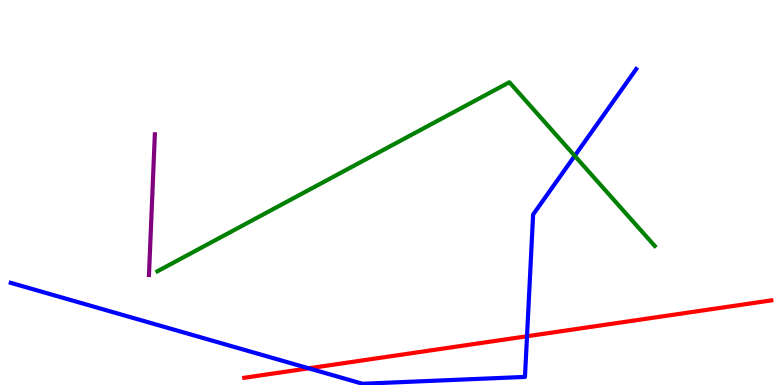[{'lines': ['blue', 'red'], 'intersections': [{'x': 3.98, 'y': 0.434}, {'x': 6.8, 'y': 1.27}]}, {'lines': ['green', 'red'], 'intersections': []}, {'lines': ['purple', 'red'], 'intersections': []}, {'lines': ['blue', 'green'], 'intersections': [{'x': 7.42, 'y': 5.95}]}, {'lines': ['blue', 'purple'], 'intersections': []}, {'lines': ['green', 'purple'], 'intersections': []}]